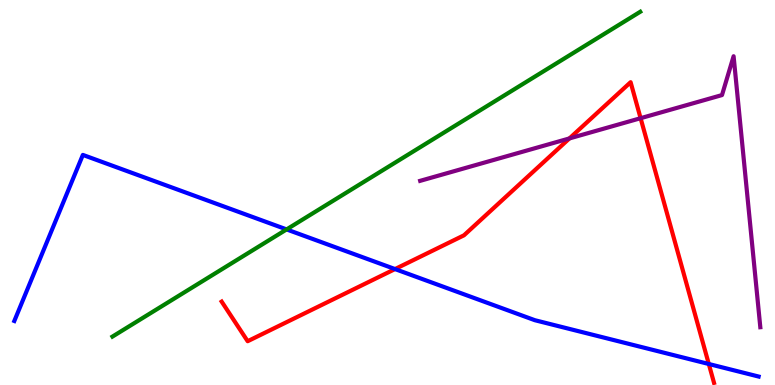[{'lines': ['blue', 'red'], 'intersections': [{'x': 5.1, 'y': 3.01}, {'x': 9.15, 'y': 0.546}]}, {'lines': ['green', 'red'], 'intersections': []}, {'lines': ['purple', 'red'], 'intersections': [{'x': 7.35, 'y': 6.4}, {'x': 8.27, 'y': 6.93}]}, {'lines': ['blue', 'green'], 'intersections': [{'x': 3.7, 'y': 4.04}]}, {'lines': ['blue', 'purple'], 'intersections': []}, {'lines': ['green', 'purple'], 'intersections': []}]